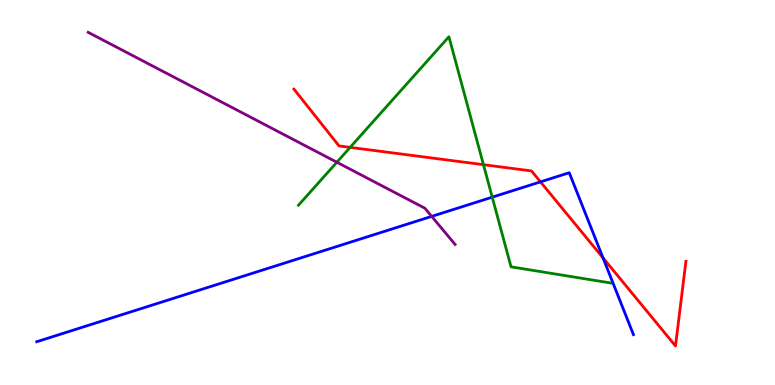[{'lines': ['blue', 'red'], 'intersections': [{'x': 6.97, 'y': 5.28}, {'x': 7.78, 'y': 3.3}]}, {'lines': ['green', 'red'], 'intersections': [{'x': 4.52, 'y': 6.17}, {'x': 6.24, 'y': 5.72}]}, {'lines': ['purple', 'red'], 'intersections': []}, {'lines': ['blue', 'green'], 'intersections': [{'x': 6.35, 'y': 4.88}]}, {'lines': ['blue', 'purple'], 'intersections': [{'x': 5.57, 'y': 4.38}]}, {'lines': ['green', 'purple'], 'intersections': [{'x': 4.35, 'y': 5.79}]}]